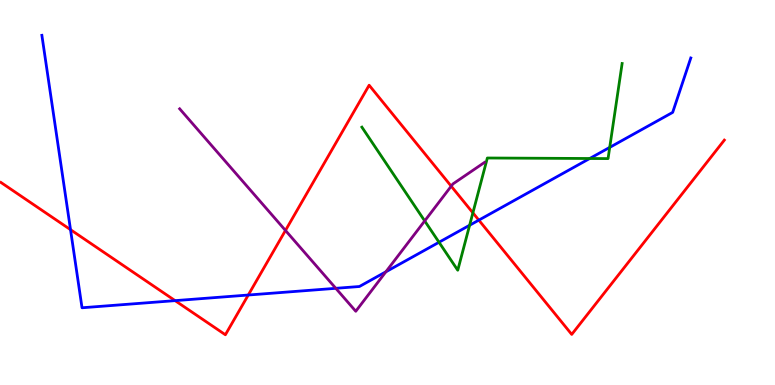[{'lines': ['blue', 'red'], 'intersections': [{'x': 0.91, 'y': 4.03}, {'x': 2.26, 'y': 2.19}, {'x': 3.2, 'y': 2.34}, {'x': 6.18, 'y': 4.28}]}, {'lines': ['green', 'red'], 'intersections': [{'x': 6.1, 'y': 4.47}]}, {'lines': ['purple', 'red'], 'intersections': [{'x': 3.68, 'y': 4.01}, {'x': 5.82, 'y': 5.16}]}, {'lines': ['blue', 'green'], 'intersections': [{'x': 5.66, 'y': 3.71}, {'x': 6.06, 'y': 4.15}, {'x': 7.61, 'y': 5.88}, {'x': 7.87, 'y': 6.17}]}, {'lines': ['blue', 'purple'], 'intersections': [{'x': 4.33, 'y': 2.51}, {'x': 4.98, 'y': 2.94}]}, {'lines': ['green', 'purple'], 'intersections': [{'x': 5.48, 'y': 4.26}]}]